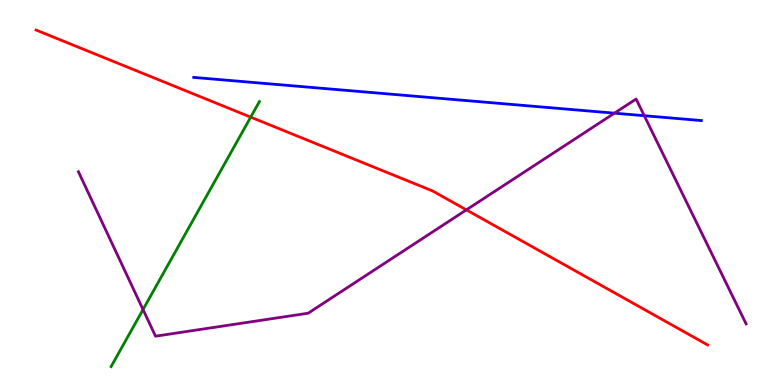[{'lines': ['blue', 'red'], 'intersections': []}, {'lines': ['green', 'red'], 'intersections': [{'x': 3.24, 'y': 6.96}]}, {'lines': ['purple', 'red'], 'intersections': [{'x': 6.02, 'y': 4.55}]}, {'lines': ['blue', 'green'], 'intersections': []}, {'lines': ['blue', 'purple'], 'intersections': [{'x': 7.93, 'y': 7.06}, {'x': 8.31, 'y': 6.99}]}, {'lines': ['green', 'purple'], 'intersections': [{'x': 1.85, 'y': 1.96}]}]